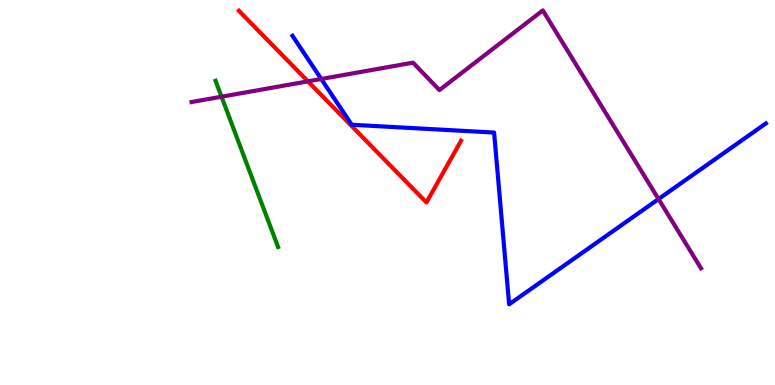[{'lines': ['blue', 'red'], 'intersections': []}, {'lines': ['green', 'red'], 'intersections': []}, {'lines': ['purple', 'red'], 'intersections': [{'x': 3.97, 'y': 7.89}]}, {'lines': ['blue', 'green'], 'intersections': []}, {'lines': ['blue', 'purple'], 'intersections': [{'x': 4.15, 'y': 7.95}, {'x': 8.5, 'y': 4.83}]}, {'lines': ['green', 'purple'], 'intersections': [{'x': 2.86, 'y': 7.49}]}]